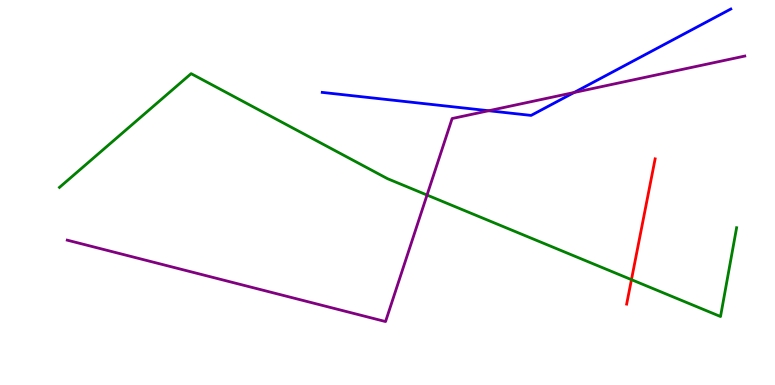[{'lines': ['blue', 'red'], 'intersections': []}, {'lines': ['green', 'red'], 'intersections': [{'x': 8.15, 'y': 2.74}]}, {'lines': ['purple', 'red'], 'intersections': []}, {'lines': ['blue', 'green'], 'intersections': []}, {'lines': ['blue', 'purple'], 'intersections': [{'x': 6.31, 'y': 7.12}, {'x': 7.41, 'y': 7.6}]}, {'lines': ['green', 'purple'], 'intersections': [{'x': 5.51, 'y': 4.93}]}]